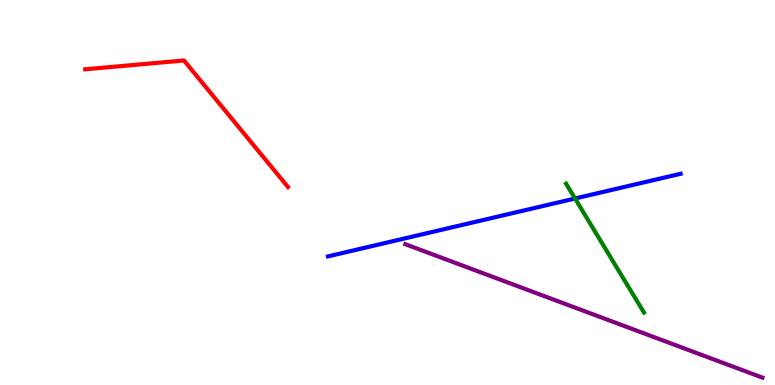[{'lines': ['blue', 'red'], 'intersections': []}, {'lines': ['green', 'red'], 'intersections': []}, {'lines': ['purple', 'red'], 'intersections': []}, {'lines': ['blue', 'green'], 'intersections': [{'x': 7.42, 'y': 4.84}]}, {'lines': ['blue', 'purple'], 'intersections': []}, {'lines': ['green', 'purple'], 'intersections': []}]